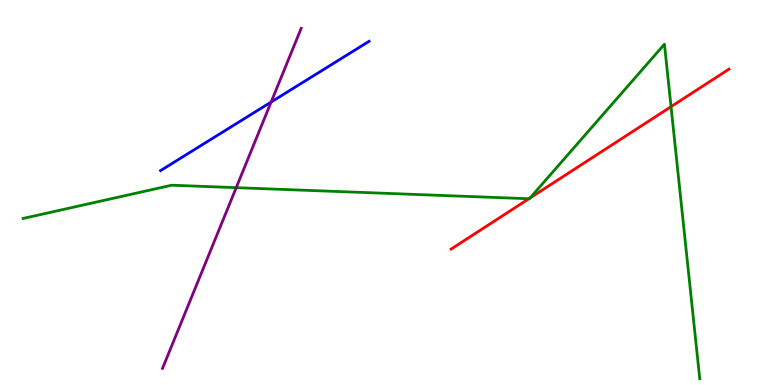[{'lines': ['blue', 'red'], 'intersections': []}, {'lines': ['green', 'red'], 'intersections': [{'x': 6.82, 'y': 4.84}, {'x': 6.84, 'y': 4.86}, {'x': 8.66, 'y': 7.23}]}, {'lines': ['purple', 'red'], 'intersections': []}, {'lines': ['blue', 'green'], 'intersections': []}, {'lines': ['blue', 'purple'], 'intersections': [{'x': 3.5, 'y': 7.35}]}, {'lines': ['green', 'purple'], 'intersections': [{'x': 3.05, 'y': 5.13}]}]